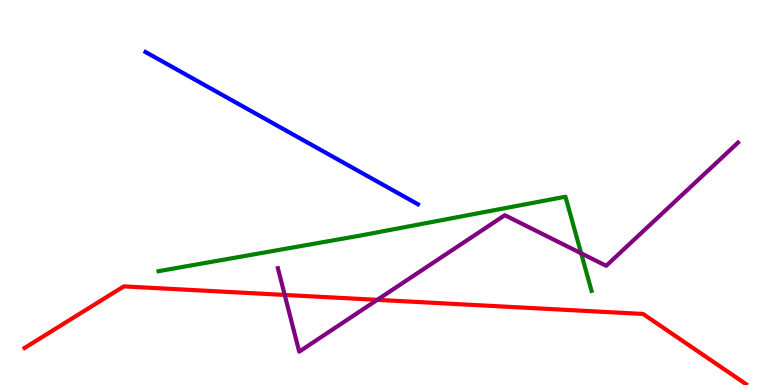[{'lines': ['blue', 'red'], 'intersections': []}, {'lines': ['green', 'red'], 'intersections': []}, {'lines': ['purple', 'red'], 'intersections': [{'x': 3.67, 'y': 2.34}, {'x': 4.87, 'y': 2.21}]}, {'lines': ['blue', 'green'], 'intersections': []}, {'lines': ['blue', 'purple'], 'intersections': []}, {'lines': ['green', 'purple'], 'intersections': [{'x': 7.5, 'y': 3.42}]}]